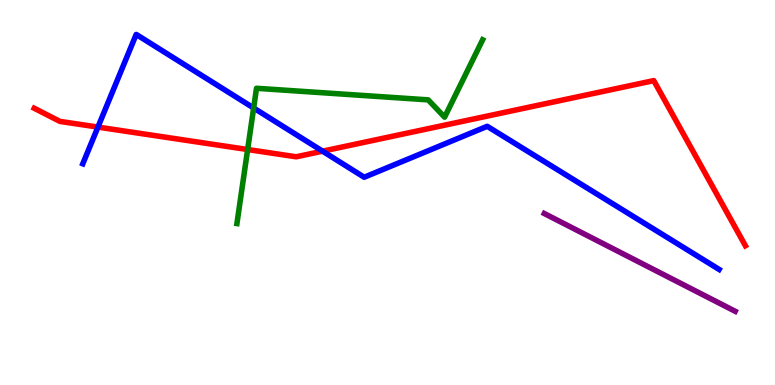[{'lines': ['blue', 'red'], 'intersections': [{'x': 1.26, 'y': 6.7}, {'x': 4.16, 'y': 6.07}]}, {'lines': ['green', 'red'], 'intersections': [{'x': 3.2, 'y': 6.12}]}, {'lines': ['purple', 'red'], 'intersections': []}, {'lines': ['blue', 'green'], 'intersections': [{'x': 3.27, 'y': 7.19}]}, {'lines': ['blue', 'purple'], 'intersections': []}, {'lines': ['green', 'purple'], 'intersections': []}]